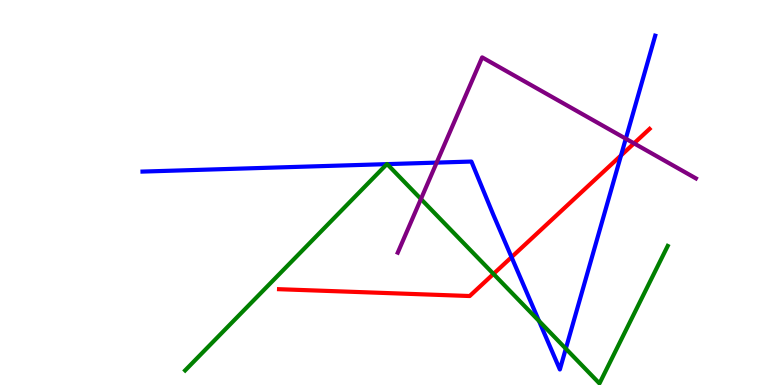[{'lines': ['blue', 'red'], 'intersections': [{'x': 6.6, 'y': 3.32}, {'x': 8.01, 'y': 5.96}]}, {'lines': ['green', 'red'], 'intersections': [{'x': 6.37, 'y': 2.88}]}, {'lines': ['purple', 'red'], 'intersections': [{'x': 8.18, 'y': 6.28}]}, {'lines': ['blue', 'green'], 'intersections': [{'x': 4.99, 'y': 5.74}, {'x': 5.0, 'y': 5.74}, {'x': 6.95, 'y': 1.66}, {'x': 7.3, 'y': 0.944}]}, {'lines': ['blue', 'purple'], 'intersections': [{'x': 5.63, 'y': 5.78}, {'x': 8.07, 'y': 6.4}]}, {'lines': ['green', 'purple'], 'intersections': [{'x': 5.43, 'y': 4.83}]}]